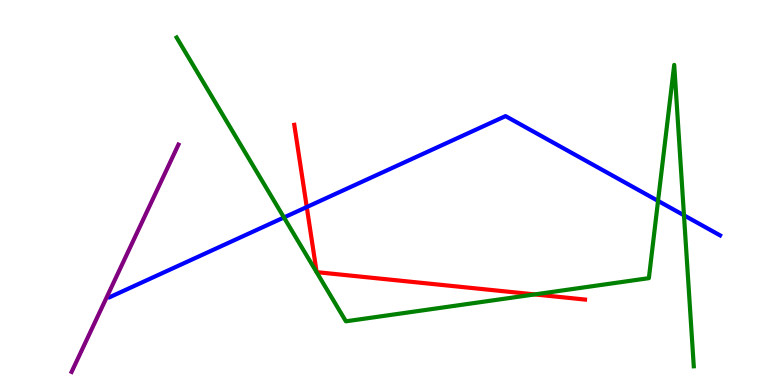[{'lines': ['blue', 'red'], 'intersections': [{'x': 3.96, 'y': 4.62}]}, {'lines': ['green', 'red'], 'intersections': [{'x': 6.9, 'y': 2.35}]}, {'lines': ['purple', 'red'], 'intersections': []}, {'lines': ['blue', 'green'], 'intersections': [{'x': 3.66, 'y': 4.35}, {'x': 8.49, 'y': 4.78}, {'x': 8.83, 'y': 4.41}]}, {'lines': ['blue', 'purple'], 'intersections': []}, {'lines': ['green', 'purple'], 'intersections': []}]